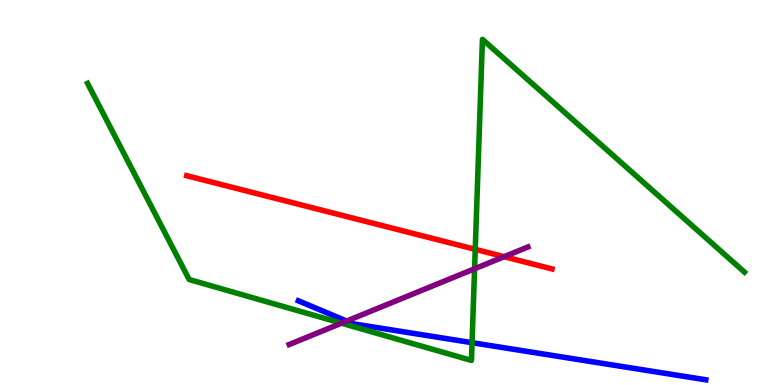[{'lines': ['blue', 'red'], 'intersections': []}, {'lines': ['green', 'red'], 'intersections': [{'x': 6.13, 'y': 3.52}]}, {'lines': ['purple', 'red'], 'intersections': [{'x': 6.5, 'y': 3.33}]}, {'lines': ['blue', 'green'], 'intersections': [{'x': 6.09, 'y': 1.1}]}, {'lines': ['blue', 'purple'], 'intersections': [{'x': 4.47, 'y': 1.66}]}, {'lines': ['green', 'purple'], 'intersections': [{'x': 4.41, 'y': 1.61}, {'x': 6.12, 'y': 3.02}]}]